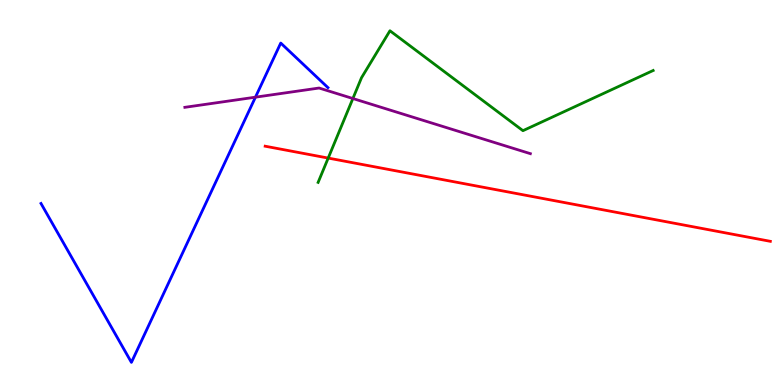[{'lines': ['blue', 'red'], 'intersections': []}, {'lines': ['green', 'red'], 'intersections': [{'x': 4.23, 'y': 5.89}]}, {'lines': ['purple', 'red'], 'intersections': []}, {'lines': ['blue', 'green'], 'intersections': []}, {'lines': ['blue', 'purple'], 'intersections': [{'x': 3.3, 'y': 7.48}]}, {'lines': ['green', 'purple'], 'intersections': [{'x': 4.55, 'y': 7.44}]}]